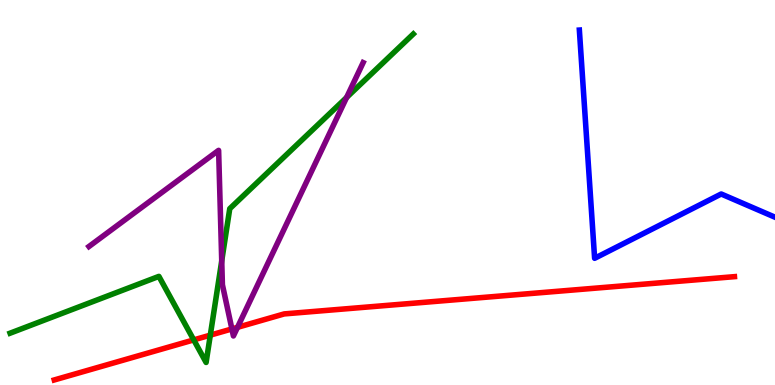[{'lines': ['blue', 'red'], 'intersections': []}, {'lines': ['green', 'red'], 'intersections': [{'x': 2.5, 'y': 1.17}, {'x': 2.71, 'y': 1.3}]}, {'lines': ['purple', 'red'], 'intersections': [{'x': 2.99, 'y': 1.46}, {'x': 3.06, 'y': 1.5}]}, {'lines': ['blue', 'green'], 'intersections': []}, {'lines': ['blue', 'purple'], 'intersections': []}, {'lines': ['green', 'purple'], 'intersections': [{'x': 2.86, 'y': 3.22}, {'x': 4.47, 'y': 7.47}]}]